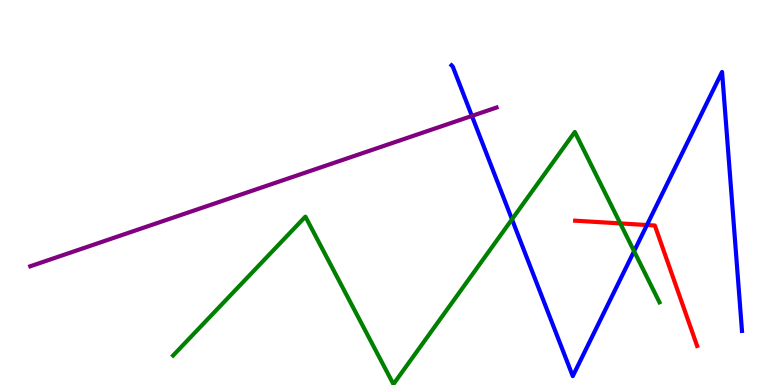[{'lines': ['blue', 'red'], 'intersections': [{'x': 8.35, 'y': 4.16}]}, {'lines': ['green', 'red'], 'intersections': [{'x': 8.0, 'y': 4.2}]}, {'lines': ['purple', 'red'], 'intersections': []}, {'lines': ['blue', 'green'], 'intersections': [{'x': 6.61, 'y': 4.3}, {'x': 8.18, 'y': 3.48}]}, {'lines': ['blue', 'purple'], 'intersections': [{'x': 6.09, 'y': 6.99}]}, {'lines': ['green', 'purple'], 'intersections': []}]